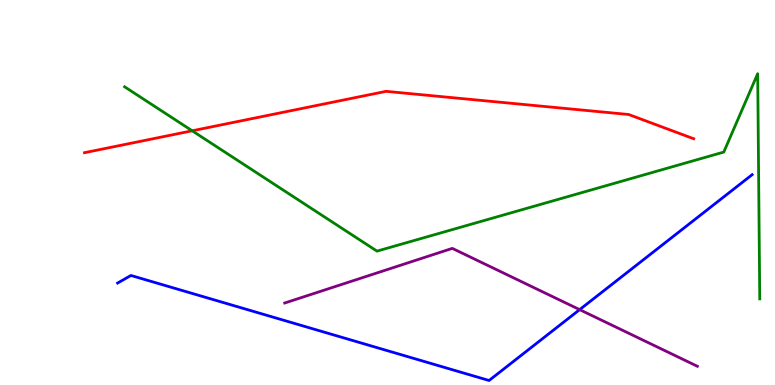[{'lines': ['blue', 'red'], 'intersections': []}, {'lines': ['green', 'red'], 'intersections': [{'x': 2.48, 'y': 6.6}]}, {'lines': ['purple', 'red'], 'intersections': []}, {'lines': ['blue', 'green'], 'intersections': []}, {'lines': ['blue', 'purple'], 'intersections': [{'x': 7.48, 'y': 1.96}]}, {'lines': ['green', 'purple'], 'intersections': []}]